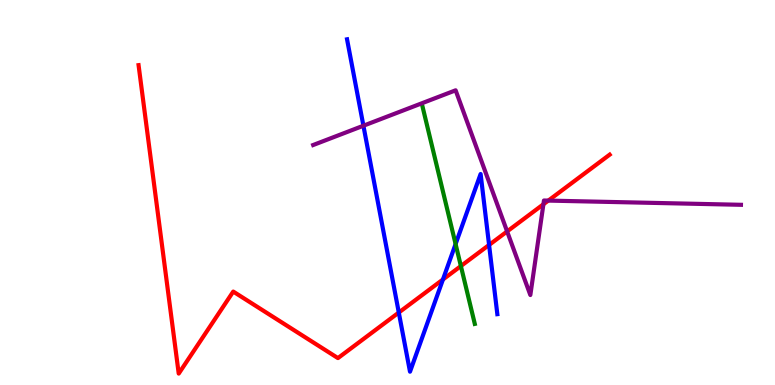[{'lines': ['blue', 'red'], 'intersections': [{'x': 5.15, 'y': 1.88}, {'x': 5.72, 'y': 2.74}, {'x': 6.31, 'y': 3.64}]}, {'lines': ['green', 'red'], 'intersections': [{'x': 5.95, 'y': 3.09}]}, {'lines': ['purple', 'red'], 'intersections': [{'x': 6.54, 'y': 3.99}, {'x': 7.01, 'y': 4.69}, {'x': 7.08, 'y': 4.79}]}, {'lines': ['blue', 'green'], 'intersections': [{'x': 5.88, 'y': 3.66}]}, {'lines': ['blue', 'purple'], 'intersections': [{'x': 4.69, 'y': 6.73}]}, {'lines': ['green', 'purple'], 'intersections': []}]